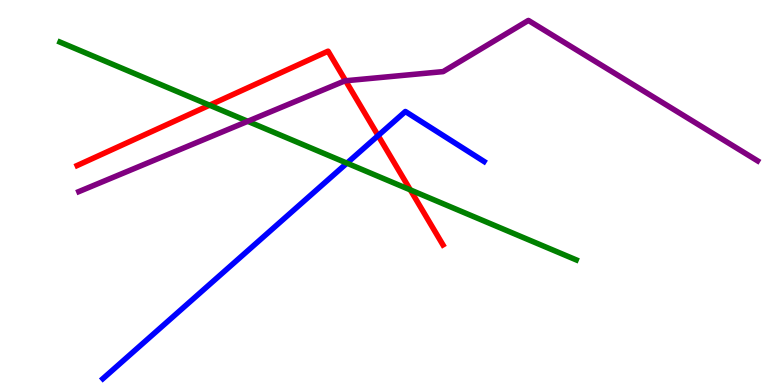[{'lines': ['blue', 'red'], 'intersections': [{'x': 4.88, 'y': 6.48}]}, {'lines': ['green', 'red'], 'intersections': [{'x': 2.7, 'y': 7.27}, {'x': 5.29, 'y': 5.07}]}, {'lines': ['purple', 'red'], 'intersections': [{'x': 4.46, 'y': 7.9}]}, {'lines': ['blue', 'green'], 'intersections': [{'x': 4.48, 'y': 5.76}]}, {'lines': ['blue', 'purple'], 'intersections': []}, {'lines': ['green', 'purple'], 'intersections': [{'x': 3.2, 'y': 6.85}]}]